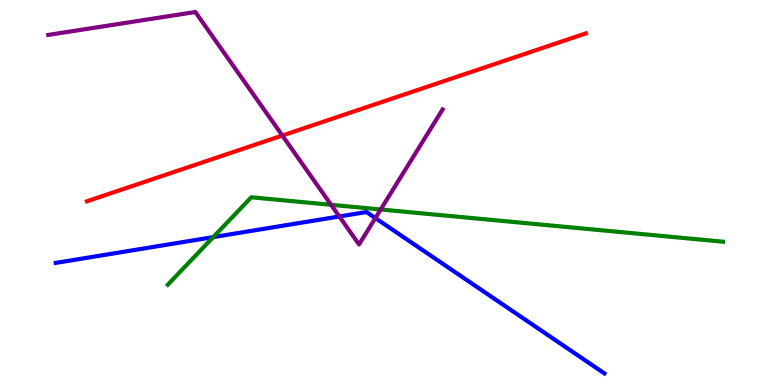[{'lines': ['blue', 'red'], 'intersections': []}, {'lines': ['green', 'red'], 'intersections': []}, {'lines': ['purple', 'red'], 'intersections': [{'x': 3.64, 'y': 6.48}]}, {'lines': ['blue', 'green'], 'intersections': [{'x': 2.75, 'y': 3.84}]}, {'lines': ['blue', 'purple'], 'intersections': [{'x': 4.38, 'y': 4.38}, {'x': 4.84, 'y': 4.34}]}, {'lines': ['green', 'purple'], 'intersections': [{'x': 4.27, 'y': 4.68}, {'x': 4.91, 'y': 4.56}]}]